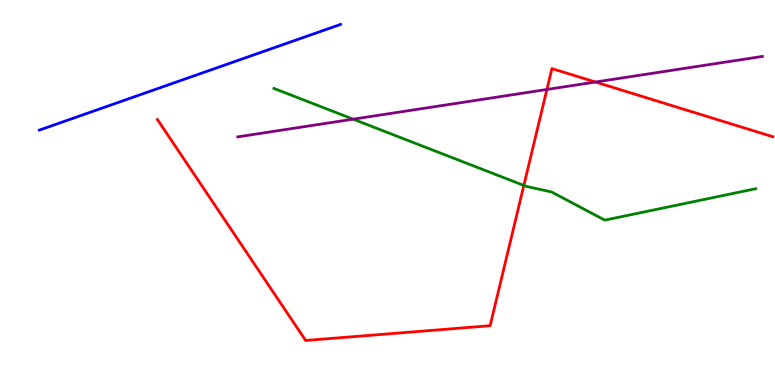[{'lines': ['blue', 'red'], 'intersections': []}, {'lines': ['green', 'red'], 'intersections': [{'x': 6.76, 'y': 5.18}]}, {'lines': ['purple', 'red'], 'intersections': [{'x': 7.06, 'y': 7.68}, {'x': 7.68, 'y': 7.87}]}, {'lines': ['blue', 'green'], 'intersections': []}, {'lines': ['blue', 'purple'], 'intersections': []}, {'lines': ['green', 'purple'], 'intersections': [{'x': 4.56, 'y': 6.9}]}]